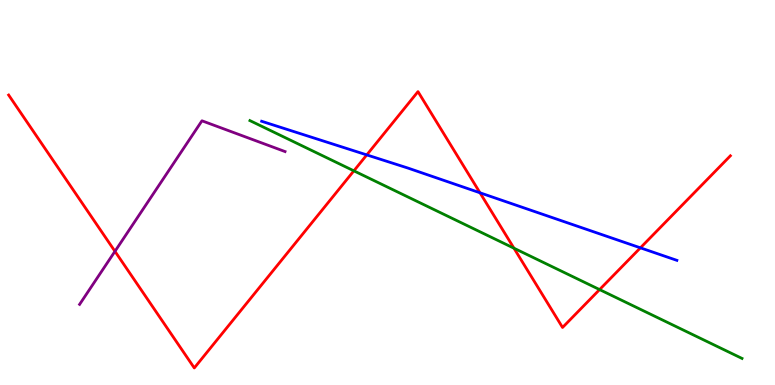[{'lines': ['blue', 'red'], 'intersections': [{'x': 4.73, 'y': 5.98}, {'x': 6.19, 'y': 4.99}, {'x': 8.26, 'y': 3.56}]}, {'lines': ['green', 'red'], 'intersections': [{'x': 4.57, 'y': 5.56}, {'x': 6.63, 'y': 3.55}, {'x': 7.74, 'y': 2.48}]}, {'lines': ['purple', 'red'], 'intersections': [{'x': 1.48, 'y': 3.47}]}, {'lines': ['blue', 'green'], 'intersections': []}, {'lines': ['blue', 'purple'], 'intersections': []}, {'lines': ['green', 'purple'], 'intersections': []}]